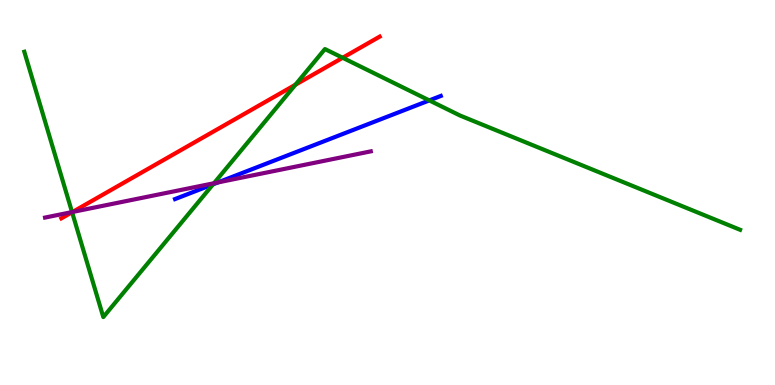[{'lines': ['blue', 'red'], 'intersections': []}, {'lines': ['green', 'red'], 'intersections': [{'x': 0.93, 'y': 4.49}, {'x': 3.81, 'y': 7.8}, {'x': 4.42, 'y': 8.5}]}, {'lines': ['purple', 'red'], 'intersections': [{'x': 0.936, 'y': 4.49}]}, {'lines': ['blue', 'green'], 'intersections': [{'x': 2.75, 'y': 5.21}, {'x': 5.54, 'y': 7.39}]}, {'lines': ['blue', 'purple'], 'intersections': [{'x': 2.81, 'y': 5.26}]}, {'lines': ['green', 'purple'], 'intersections': [{'x': 0.93, 'y': 4.49}, {'x': 2.76, 'y': 5.24}]}]